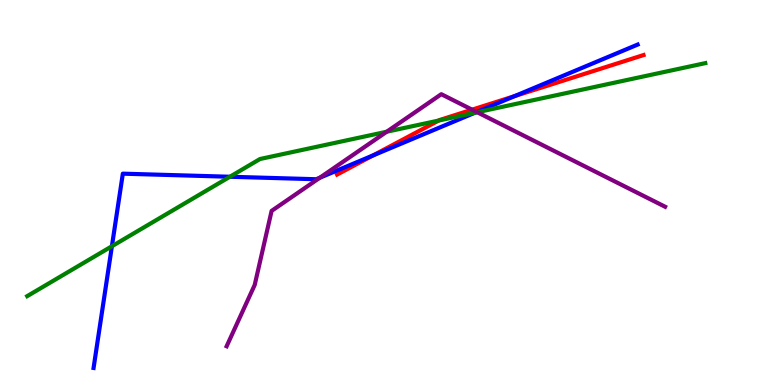[{'lines': ['blue', 'red'], 'intersections': [{'x': 4.81, 'y': 5.96}, {'x': 6.64, 'y': 7.5}]}, {'lines': ['green', 'red'], 'intersections': [{'x': 5.66, 'y': 6.87}]}, {'lines': ['purple', 'red'], 'intersections': [{'x': 6.09, 'y': 7.15}]}, {'lines': ['blue', 'green'], 'intersections': [{'x': 1.44, 'y': 3.6}, {'x': 2.97, 'y': 5.41}, {'x': 6.13, 'y': 7.07}]}, {'lines': ['blue', 'purple'], 'intersections': [{'x': 4.13, 'y': 5.38}, {'x': 6.15, 'y': 7.09}]}, {'lines': ['green', 'purple'], 'intersections': [{'x': 4.99, 'y': 6.58}, {'x': 6.16, 'y': 7.08}]}]